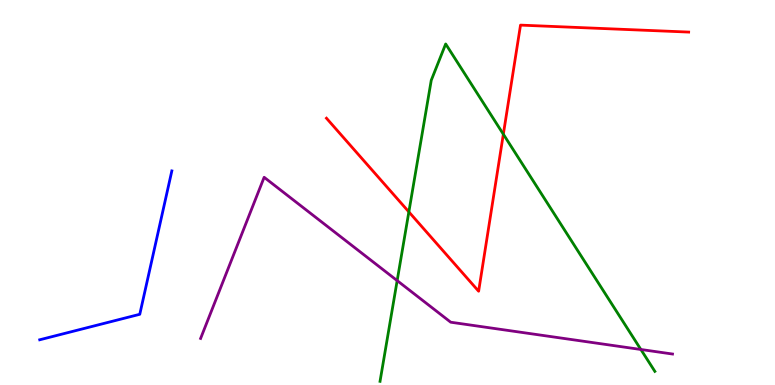[{'lines': ['blue', 'red'], 'intersections': []}, {'lines': ['green', 'red'], 'intersections': [{'x': 5.28, 'y': 4.5}, {'x': 6.49, 'y': 6.51}]}, {'lines': ['purple', 'red'], 'intersections': []}, {'lines': ['blue', 'green'], 'intersections': []}, {'lines': ['blue', 'purple'], 'intersections': []}, {'lines': ['green', 'purple'], 'intersections': [{'x': 5.12, 'y': 2.71}, {'x': 8.27, 'y': 0.922}]}]